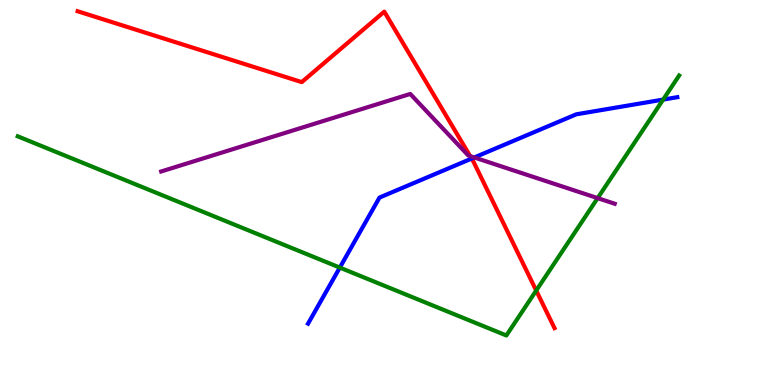[{'lines': ['blue', 'red'], 'intersections': [{'x': 6.09, 'y': 5.88}]}, {'lines': ['green', 'red'], 'intersections': [{'x': 6.92, 'y': 2.45}]}, {'lines': ['purple', 'red'], 'intersections': [{'x': 6.07, 'y': 5.95}]}, {'lines': ['blue', 'green'], 'intersections': [{'x': 4.38, 'y': 3.05}, {'x': 8.56, 'y': 7.41}]}, {'lines': ['blue', 'purple'], 'intersections': [{'x': 6.12, 'y': 5.91}]}, {'lines': ['green', 'purple'], 'intersections': [{'x': 7.71, 'y': 4.85}]}]